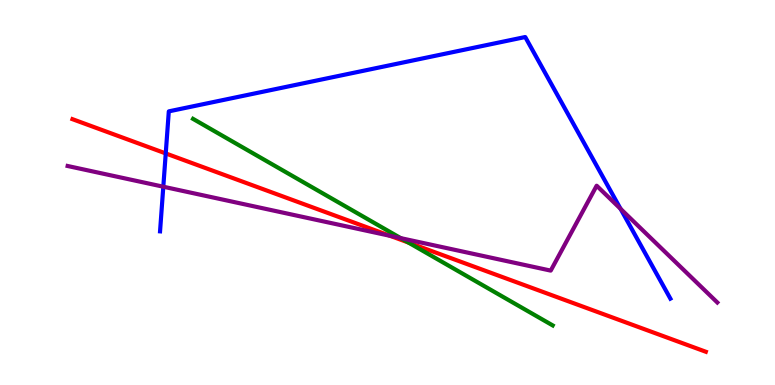[{'lines': ['blue', 'red'], 'intersections': [{'x': 2.14, 'y': 6.01}]}, {'lines': ['green', 'red'], 'intersections': [{'x': 5.27, 'y': 3.7}]}, {'lines': ['purple', 'red'], 'intersections': [{'x': 5.03, 'y': 3.87}]}, {'lines': ['blue', 'green'], 'intersections': []}, {'lines': ['blue', 'purple'], 'intersections': [{'x': 2.11, 'y': 5.15}, {'x': 8.01, 'y': 4.58}]}, {'lines': ['green', 'purple'], 'intersections': [{'x': 5.17, 'y': 3.81}]}]